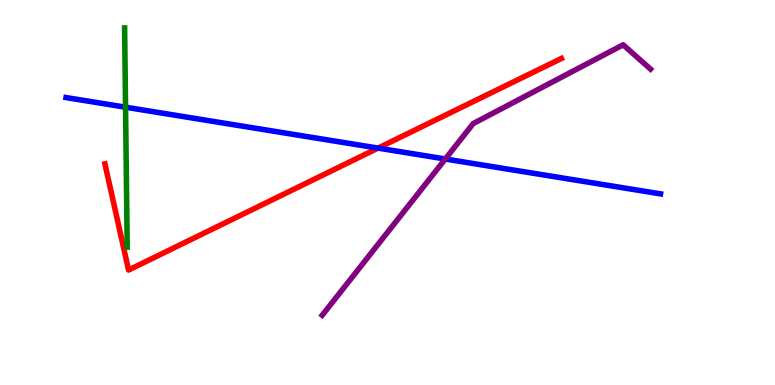[{'lines': ['blue', 'red'], 'intersections': [{'x': 4.88, 'y': 6.15}]}, {'lines': ['green', 'red'], 'intersections': []}, {'lines': ['purple', 'red'], 'intersections': []}, {'lines': ['blue', 'green'], 'intersections': [{'x': 1.62, 'y': 7.22}]}, {'lines': ['blue', 'purple'], 'intersections': [{'x': 5.75, 'y': 5.87}]}, {'lines': ['green', 'purple'], 'intersections': []}]